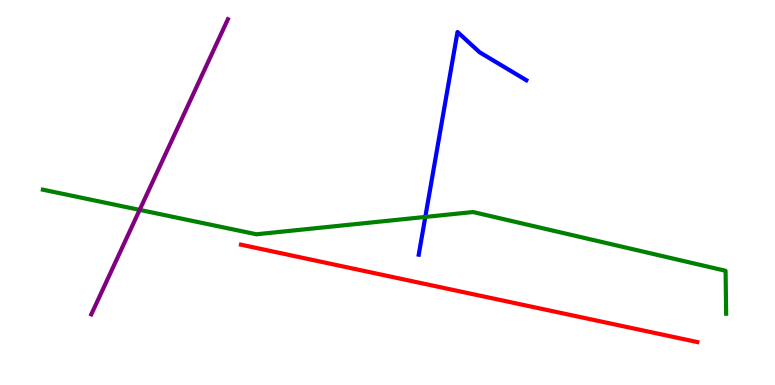[{'lines': ['blue', 'red'], 'intersections': []}, {'lines': ['green', 'red'], 'intersections': []}, {'lines': ['purple', 'red'], 'intersections': []}, {'lines': ['blue', 'green'], 'intersections': [{'x': 5.49, 'y': 4.37}]}, {'lines': ['blue', 'purple'], 'intersections': []}, {'lines': ['green', 'purple'], 'intersections': [{'x': 1.8, 'y': 4.55}]}]